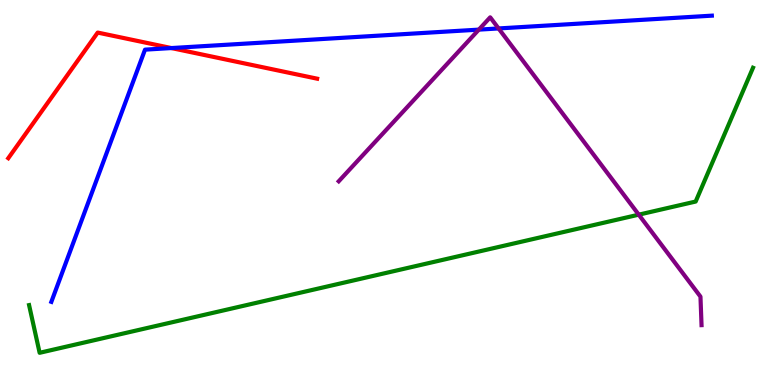[{'lines': ['blue', 'red'], 'intersections': [{'x': 2.21, 'y': 8.75}]}, {'lines': ['green', 'red'], 'intersections': []}, {'lines': ['purple', 'red'], 'intersections': []}, {'lines': ['blue', 'green'], 'intersections': []}, {'lines': ['blue', 'purple'], 'intersections': [{'x': 6.18, 'y': 9.23}, {'x': 6.43, 'y': 9.26}]}, {'lines': ['green', 'purple'], 'intersections': [{'x': 8.24, 'y': 4.42}]}]